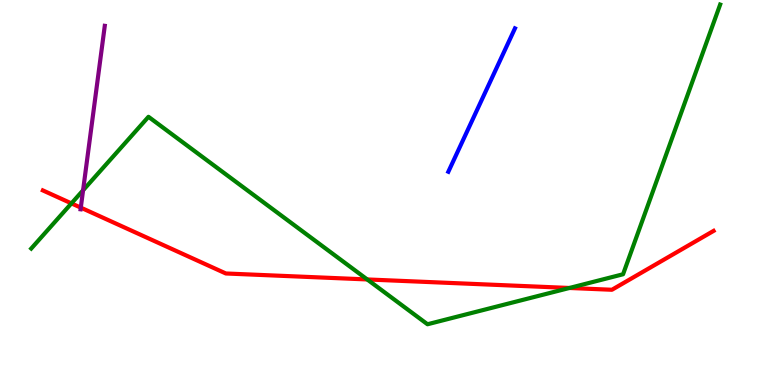[{'lines': ['blue', 'red'], 'intersections': []}, {'lines': ['green', 'red'], 'intersections': [{'x': 0.922, 'y': 4.72}, {'x': 4.74, 'y': 2.74}, {'x': 7.35, 'y': 2.52}]}, {'lines': ['purple', 'red'], 'intersections': [{'x': 1.04, 'y': 4.61}]}, {'lines': ['blue', 'green'], 'intersections': []}, {'lines': ['blue', 'purple'], 'intersections': []}, {'lines': ['green', 'purple'], 'intersections': [{'x': 1.07, 'y': 5.06}]}]